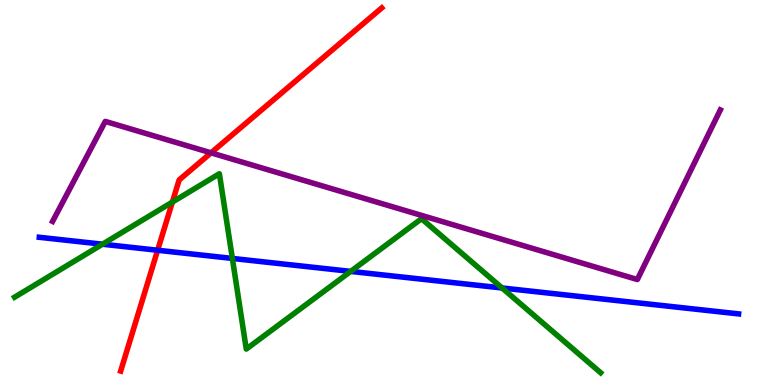[{'lines': ['blue', 'red'], 'intersections': [{'x': 2.03, 'y': 3.5}]}, {'lines': ['green', 'red'], 'intersections': [{'x': 2.22, 'y': 4.75}]}, {'lines': ['purple', 'red'], 'intersections': [{'x': 2.72, 'y': 6.03}]}, {'lines': ['blue', 'green'], 'intersections': [{'x': 1.32, 'y': 3.66}, {'x': 3.0, 'y': 3.29}, {'x': 4.53, 'y': 2.95}, {'x': 6.48, 'y': 2.52}]}, {'lines': ['blue', 'purple'], 'intersections': []}, {'lines': ['green', 'purple'], 'intersections': []}]